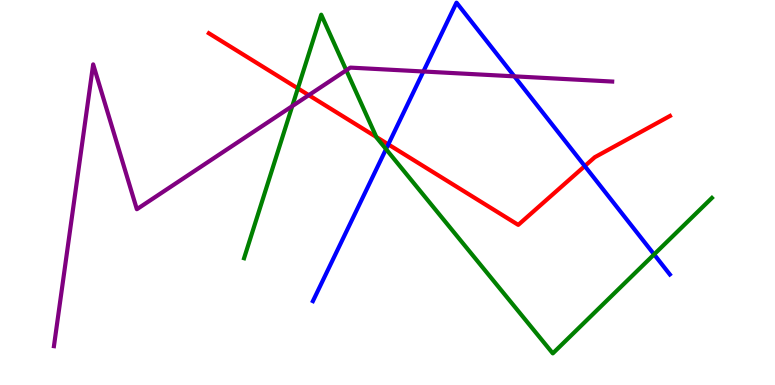[{'lines': ['blue', 'red'], 'intersections': [{'x': 5.01, 'y': 6.25}, {'x': 7.55, 'y': 5.69}]}, {'lines': ['green', 'red'], 'intersections': [{'x': 3.84, 'y': 7.7}, {'x': 4.86, 'y': 6.44}]}, {'lines': ['purple', 'red'], 'intersections': [{'x': 3.98, 'y': 7.53}]}, {'lines': ['blue', 'green'], 'intersections': [{'x': 4.98, 'y': 6.13}, {'x': 8.44, 'y': 3.39}]}, {'lines': ['blue', 'purple'], 'intersections': [{'x': 5.46, 'y': 8.14}, {'x': 6.64, 'y': 8.02}]}, {'lines': ['green', 'purple'], 'intersections': [{'x': 3.77, 'y': 7.24}, {'x': 4.47, 'y': 8.17}]}]